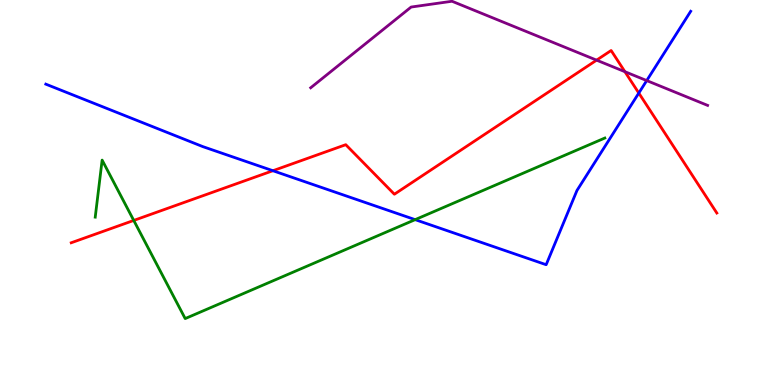[{'lines': ['blue', 'red'], 'intersections': [{'x': 3.52, 'y': 5.57}, {'x': 8.24, 'y': 7.58}]}, {'lines': ['green', 'red'], 'intersections': [{'x': 1.73, 'y': 4.27}]}, {'lines': ['purple', 'red'], 'intersections': [{'x': 7.7, 'y': 8.44}, {'x': 8.06, 'y': 8.14}]}, {'lines': ['blue', 'green'], 'intersections': [{'x': 5.36, 'y': 4.29}]}, {'lines': ['blue', 'purple'], 'intersections': [{'x': 8.34, 'y': 7.91}]}, {'lines': ['green', 'purple'], 'intersections': []}]